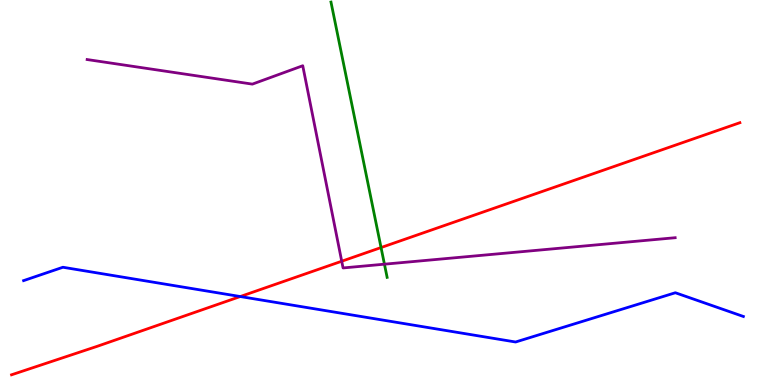[{'lines': ['blue', 'red'], 'intersections': [{'x': 3.1, 'y': 2.3}]}, {'lines': ['green', 'red'], 'intersections': [{'x': 4.92, 'y': 3.57}]}, {'lines': ['purple', 'red'], 'intersections': [{'x': 4.41, 'y': 3.21}]}, {'lines': ['blue', 'green'], 'intersections': []}, {'lines': ['blue', 'purple'], 'intersections': []}, {'lines': ['green', 'purple'], 'intersections': [{'x': 4.96, 'y': 3.14}]}]